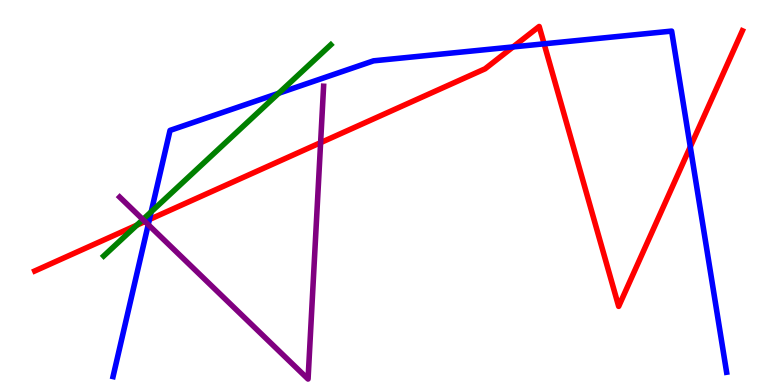[{'lines': ['blue', 'red'], 'intersections': [{'x': 1.93, 'y': 4.3}, {'x': 6.62, 'y': 8.78}, {'x': 7.02, 'y': 8.86}, {'x': 8.91, 'y': 6.19}]}, {'lines': ['green', 'red'], 'intersections': [{'x': 1.77, 'y': 4.15}]}, {'lines': ['purple', 'red'], 'intersections': [{'x': 1.87, 'y': 4.25}, {'x': 4.14, 'y': 6.29}]}, {'lines': ['blue', 'green'], 'intersections': [{'x': 1.95, 'y': 4.5}, {'x': 3.6, 'y': 7.58}]}, {'lines': ['blue', 'purple'], 'intersections': [{'x': 1.91, 'y': 4.16}]}, {'lines': ['green', 'purple'], 'intersections': [{'x': 1.84, 'y': 4.3}]}]